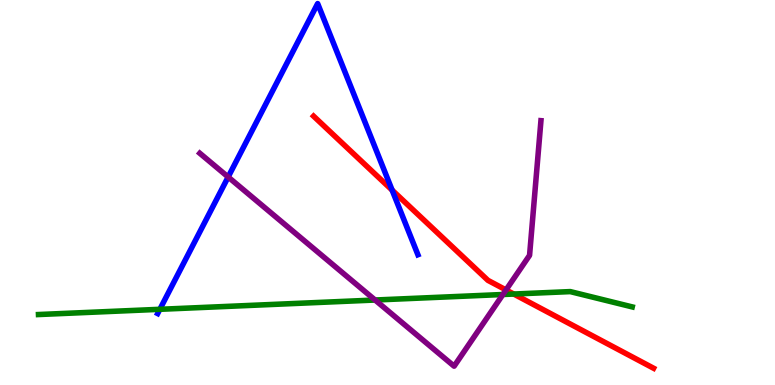[{'lines': ['blue', 'red'], 'intersections': [{'x': 5.06, 'y': 5.06}]}, {'lines': ['green', 'red'], 'intersections': [{'x': 6.63, 'y': 2.36}]}, {'lines': ['purple', 'red'], 'intersections': [{'x': 6.53, 'y': 2.47}]}, {'lines': ['blue', 'green'], 'intersections': [{'x': 2.06, 'y': 1.97}]}, {'lines': ['blue', 'purple'], 'intersections': [{'x': 2.94, 'y': 5.4}]}, {'lines': ['green', 'purple'], 'intersections': [{'x': 4.84, 'y': 2.21}, {'x': 6.49, 'y': 2.35}]}]